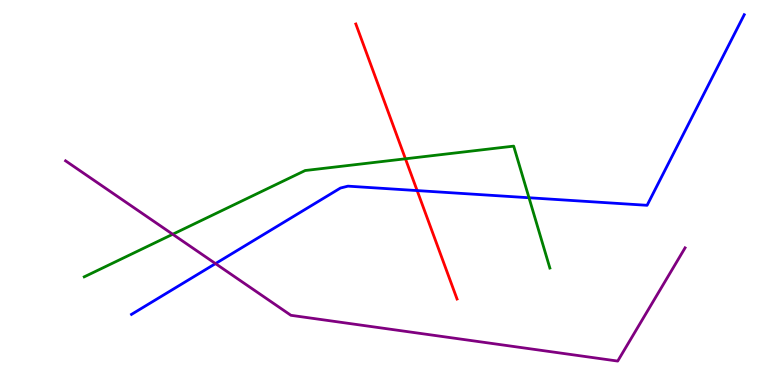[{'lines': ['blue', 'red'], 'intersections': [{'x': 5.38, 'y': 5.05}]}, {'lines': ['green', 'red'], 'intersections': [{'x': 5.23, 'y': 5.88}]}, {'lines': ['purple', 'red'], 'intersections': []}, {'lines': ['blue', 'green'], 'intersections': [{'x': 6.83, 'y': 4.86}]}, {'lines': ['blue', 'purple'], 'intersections': [{'x': 2.78, 'y': 3.15}]}, {'lines': ['green', 'purple'], 'intersections': [{'x': 2.23, 'y': 3.92}]}]